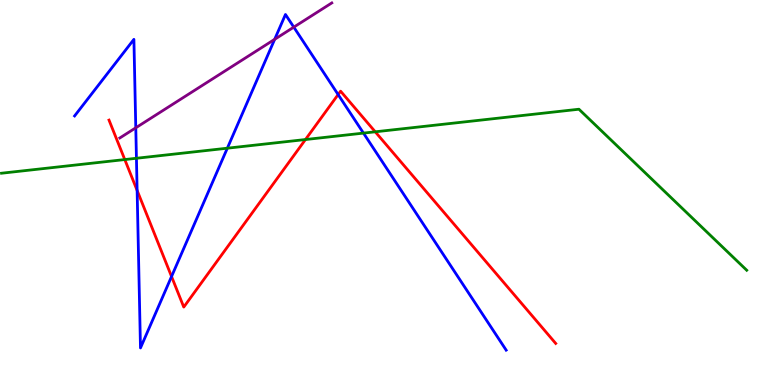[{'lines': ['blue', 'red'], 'intersections': [{'x': 1.77, 'y': 5.05}, {'x': 2.21, 'y': 2.82}, {'x': 4.36, 'y': 7.54}]}, {'lines': ['green', 'red'], 'intersections': [{'x': 1.61, 'y': 5.86}, {'x': 3.94, 'y': 6.38}, {'x': 4.84, 'y': 6.58}]}, {'lines': ['purple', 'red'], 'intersections': []}, {'lines': ['blue', 'green'], 'intersections': [{'x': 1.76, 'y': 5.89}, {'x': 2.93, 'y': 6.15}, {'x': 4.69, 'y': 6.54}]}, {'lines': ['blue', 'purple'], 'intersections': [{'x': 1.75, 'y': 6.68}, {'x': 3.54, 'y': 8.98}, {'x': 3.79, 'y': 9.3}]}, {'lines': ['green', 'purple'], 'intersections': []}]